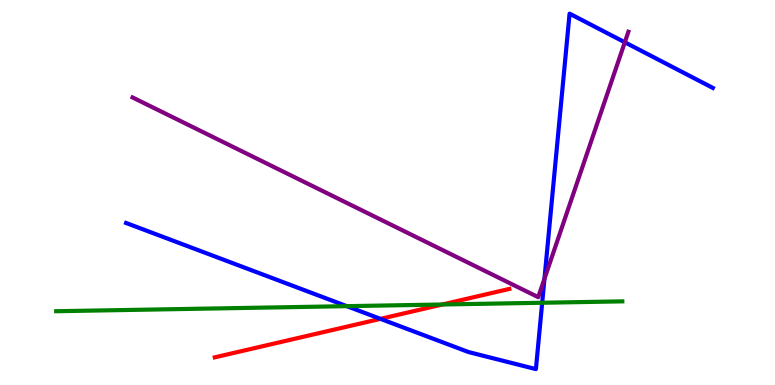[{'lines': ['blue', 'red'], 'intersections': [{'x': 4.91, 'y': 1.72}]}, {'lines': ['green', 'red'], 'intersections': [{'x': 5.71, 'y': 2.09}]}, {'lines': ['purple', 'red'], 'intersections': []}, {'lines': ['blue', 'green'], 'intersections': [{'x': 4.47, 'y': 2.05}, {'x': 7.0, 'y': 2.14}]}, {'lines': ['blue', 'purple'], 'intersections': [{'x': 7.03, 'y': 2.76}, {'x': 8.06, 'y': 8.9}]}, {'lines': ['green', 'purple'], 'intersections': []}]